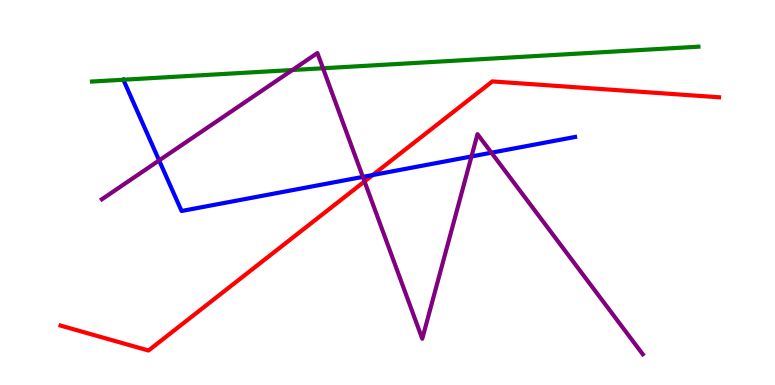[{'lines': ['blue', 'red'], 'intersections': [{'x': 4.81, 'y': 5.45}]}, {'lines': ['green', 'red'], 'intersections': []}, {'lines': ['purple', 'red'], 'intersections': [{'x': 4.7, 'y': 5.29}]}, {'lines': ['blue', 'green'], 'intersections': [{'x': 1.59, 'y': 7.93}]}, {'lines': ['blue', 'purple'], 'intersections': [{'x': 2.05, 'y': 5.83}, {'x': 4.68, 'y': 5.41}, {'x': 6.08, 'y': 5.94}, {'x': 6.34, 'y': 6.03}]}, {'lines': ['green', 'purple'], 'intersections': [{'x': 3.77, 'y': 8.18}, {'x': 4.17, 'y': 8.23}]}]